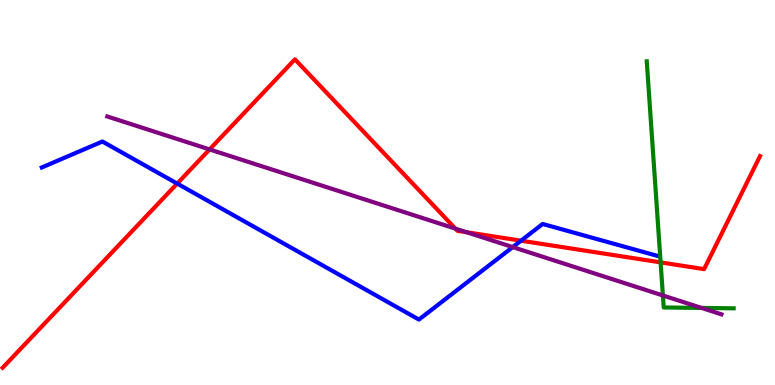[{'lines': ['blue', 'red'], 'intersections': [{'x': 2.29, 'y': 5.23}, {'x': 6.72, 'y': 3.75}]}, {'lines': ['green', 'red'], 'intersections': [{'x': 8.52, 'y': 3.18}]}, {'lines': ['purple', 'red'], 'intersections': [{'x': 2.7, 'y': 6.12}, {'x': 5.88, 'y': 4.06}, {'x': 6.02, 'y': 3.97}]}, {'lines': ['blue', 'green'], 'intersections': []}, {'lines': ['blue', 'purple'], 'intersections': [{'x': 6.62, 'y': 3.58}]}, {'lines': ['green', 'purple'], 'intersections': [{'x': 8.55, 'y': 2.33}, {'x': 9.05, 'y': 2.0}]}]